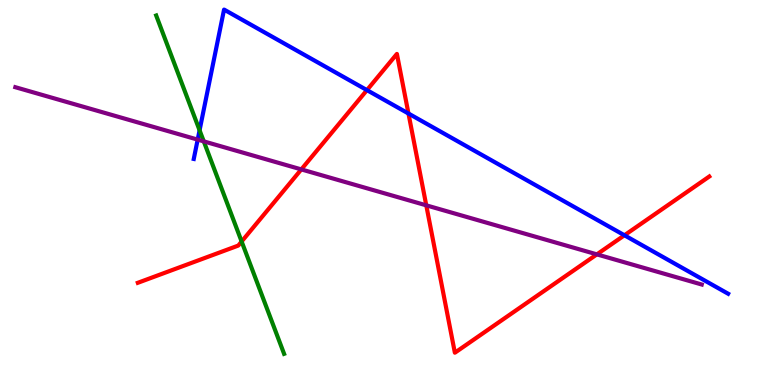[{'lines': ['blue', 'red'], 'intersections': [{'x': 4.73, 'y': 7.66}, {'x': 5.27, 'y': 7.05}, {'x': 8.06, 'y': 3.89}]}, {'lines': ['green', 'red'], 'intersections': [{'x': 3.12, 'y': 3.73}]}, {'lines': ['purple', 'red'], 'intersections': [{'x': 3.89, 'y': 5.6}, {'x': 5.5, 'y': 4.67}, {'x': 7.7, 'y': 3.39}]}, {'lines': ['blue', 'green'], 'intersections': [{'x': 2.58, 'y': 6.62}]}, {'lines': ['blue', 'purple'], 'intersections': [{'x': 2.55, 'y': 6.37}]}, {'lines': ['green', 'purple'], 'intersections': [{'x': 2.63, 'y': 6.33}]}]